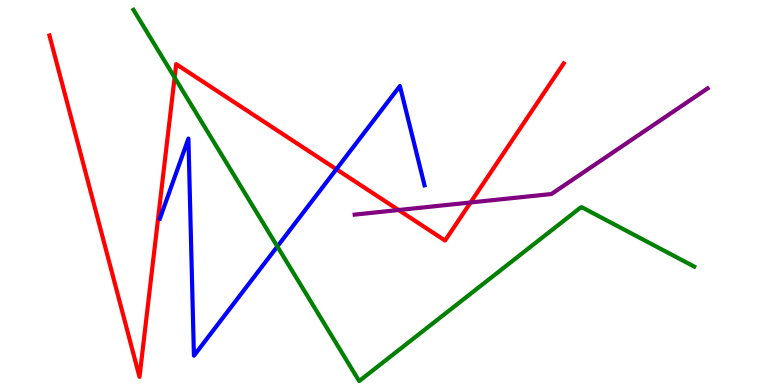[{'lines': ['blue', 'red'], 'intersections': [{'x': 4.34, 'y': 5.6}]}, {'lines': ['green', 'red'], 'intersections': [{'x': 2.25, 'y': 7.99}]}, {'lines': ['purple', 'red'], 'intersections': [{'x': 5.14, 'y': 4.54}, {'x': 6.07, 'y': 4.74}]}, {'lines': ['blue', 'green'], 'intersections': [{'x': 3.58, 'y': 3.6}]}, {'lines': ['blue', 'purple'], 'intersections': []}, {'lines': ['green', 'purple'], 'intersections': []}]